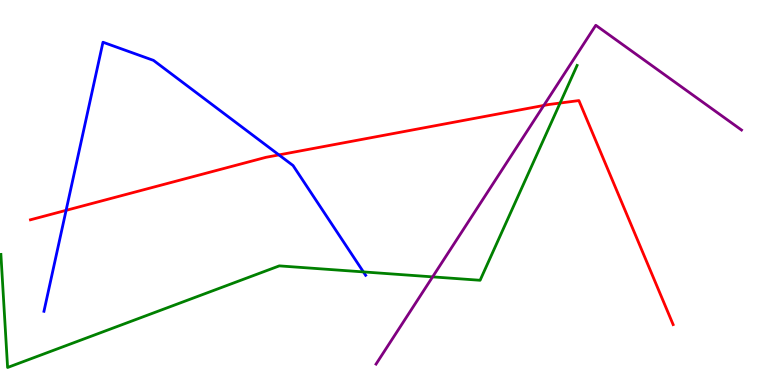[{'lines': ['blue', 'red'], 'intersections': [{'x': 0.853, 'y': 4.54}, {'x': 3.6, 'y': 5.98}]}, {'lines': ['green', 'red'], 'intersections': [{'x': 7.23, 'y': 7.32}]}, {'lines': ['purple', 'red'], 'intersections': [{'x': 7.02, 'y': 7.26}]}, {'lines': ['blue', 'green'], 'intersections': [{'x': 4.69, 'y': 2.94}]}, {'lines': ['blue', 'purple'], 'intersections': []}, {'lines': ['green', 'purple'], 'intersections': [{'x': 5.58, 'y': 2.81}]}]